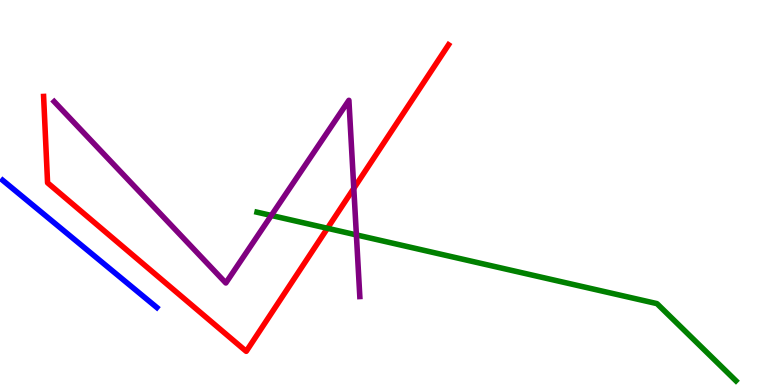[{'lines': ['blue', 'red'], 'intersections': []}, {'lines': ['green', 'red'], 'intersections': [{'x': 4.23, 'y': 4.07}]}, {'lines': ['purple', 'red'], 'intersections': [{'x': 4.57, 'y': 5.11}]}, {'lines': ['blue', 'green'], 'intersections': []}, {'lines': ['blue', 'purple'], 'intersections': []}, {'lines': ['green', 'purple'], 'intersections': [{'x': 3.5, 'y': 4.4}, {'x': 4.6, 'y': 3.9}]}]